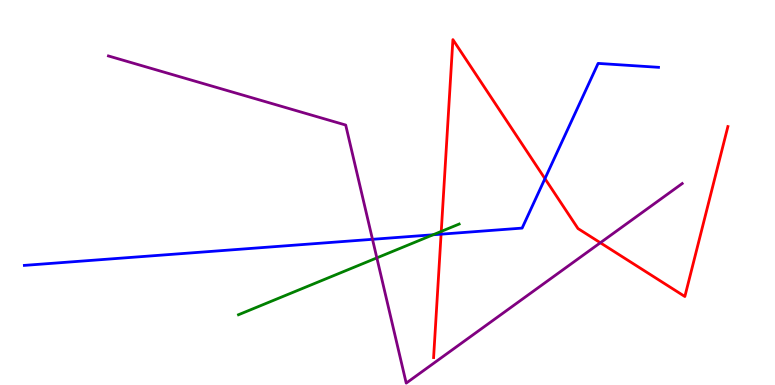[{'lines': ['blue', 'red'], 'intersections': [{'x': 5.69, 'y': 3.92}, {'x': 7.03, 'y': 5.36}]}, {'lines': ['green', 'red'], 'intersections': [{'x': 5.69, 'y': 3.99}]}, {'lines': ['purple', 'red'], 'intersections': [{'x': 7.75, 'y': 3.69}]}, {'lines': ['blue', 'green'], 'intersections': [{'x': 5.59, 'y': 3.9}]}, {'lines': ['blue', 'purple'], 'intersections': [{'x': 4.81, 'y': 3.78}]}, {'lines': ['green', 'purple'], 'intersections': [{'x': 4.86, 'y': 3.3}]}]